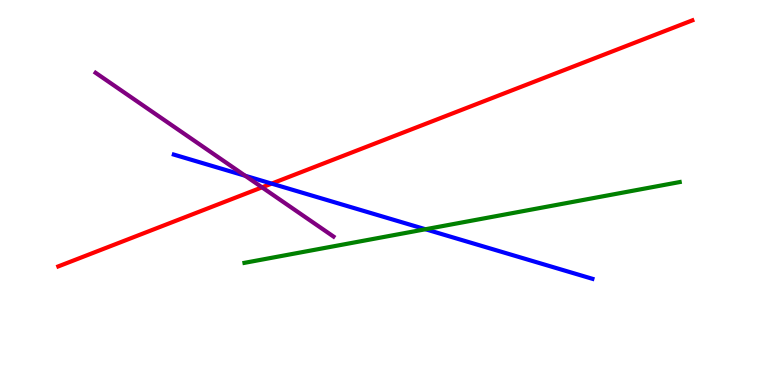[{'lines': ['blue', 'red'], 'intersections': [{'x': 3.51, 'y': 5.23}]}, {'lines': ['green', 'red'], 'intersections': []}, {'lines': ['purple', 'red'], 'intersections': [{'x': 3.38, 'y': 5.13}]}, {'lines': ['blue', 'green'], 'intersections': [{'x': 5.49, 'y': 4.05}]}, {'lines': ['blue', 'purple'], 'intersections': [{'x': 3.16, 'y': 5.43}]}, {'lines': ['green', 'purple'], 'intersections': []}]